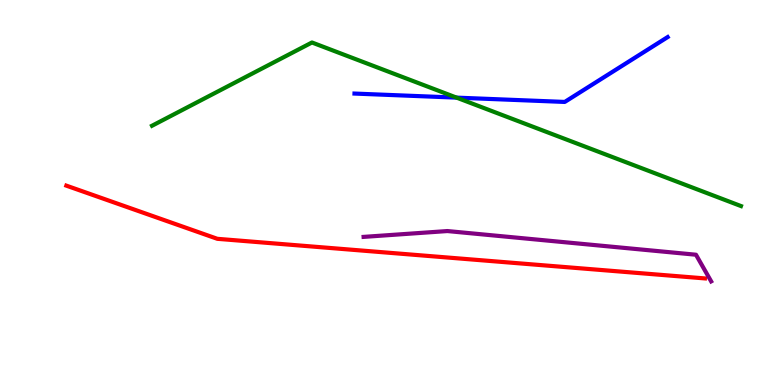[{'lines': ['blue', 'red'], 'intersections': []}, {'lines': ['green', 'red'], 'intersections': []}, {'lines': ['purple', 'red'], 'intersections': []}, {'lines': ['blue', 'green'], 'intersections': [{'x': 5.89, 'y': 7.46}]}, {'lines': ['blue', 'purple'], 'intersections': []}, {'lines': ['green', 'purple'], 'intersections': []}]